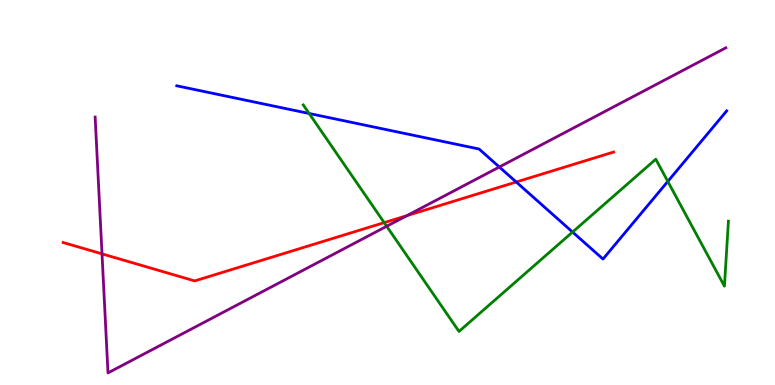[{'lines': ['blue', 'red'], 'intersections': [{'x': 6.66, 'y': 5.27}]}, {'lines': ['green', 'red'], 'intersections': [{'x': 4.96, 'y': 4.22}]}, {'lines': ['purple', 'red'], 'intersections': [{'x': 1.32, 'y': 3.41}, {'x': 5.25, 'y': 4.4}]}, {'lines': ['blue', 'green'], 'intersections': [{'x': 3.99, 'y': 7.05}, {'x': 7.39, 'y': 3.97}, {'x': 8.62, 'y': 5.29}]}, {'lines': ['blue', 'purple'], 'intersections': [{'x': 6.44, 'y': 5.66}]}, {'lines': ['green', 'purple'], 'intersections': [{'x': 4.99, 'y': 4.12}]}]